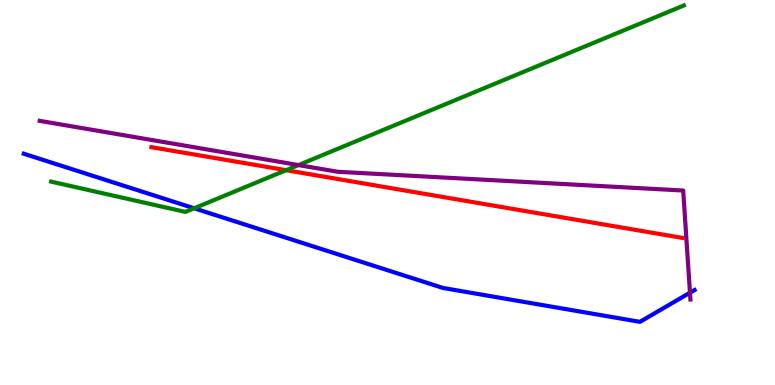[{'lines': ['blue', 'red'], 'intersections': []}, {'lines': ['green', 'red'], 'intersections': [{'x': 3.69, 'y': 5.58}]}, {'lines': ['purple', 'red'], 'intersections': []}, {'lines': ['blue', 'green'], 'intersections': [{'x': 2.51, 'y': 4.59}]}, {'lines': ['blue', 'purple'], 'intersections': [{'x': 8.9, 'y': 2.4}]}, {'lines': ['green', 'purple'], 'intersections': [{'x': 3.85, 'y': 5.71}]}]